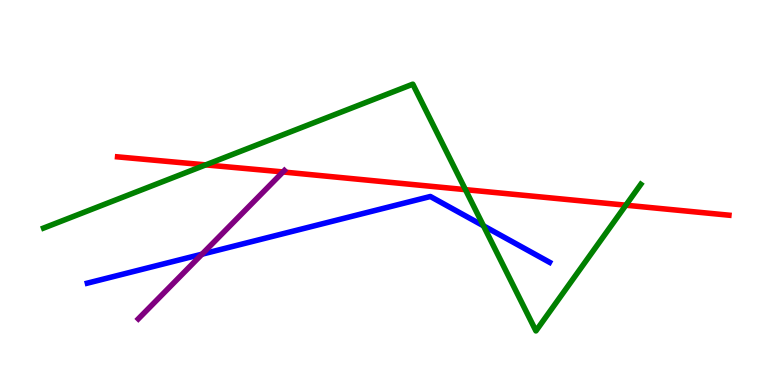[{'lines': ['blue', 'red'], 'intersections': []}, {'lines': ['green', 'red'], 'intersections': [{'x': 2.65, 'y': 5.72}, {'x': 6.01, 'y': 5.07}, {'x': 8.08, 'y': 4.67}]}, {'lines': ['purple', 'red'], 'intersections': [{'x': 3.65, 'y': 5.53}]}, {'lines': ['blue', 'green'], 'intersections': [{'x': 6.24, 'y': 4.13}]}, {'lines': ['blue', 'purple'], 'intersections': [{'x': 2.61, 'y': 3.4}]}, {'lines': ['green', 'purple'], 'intersections': []}]